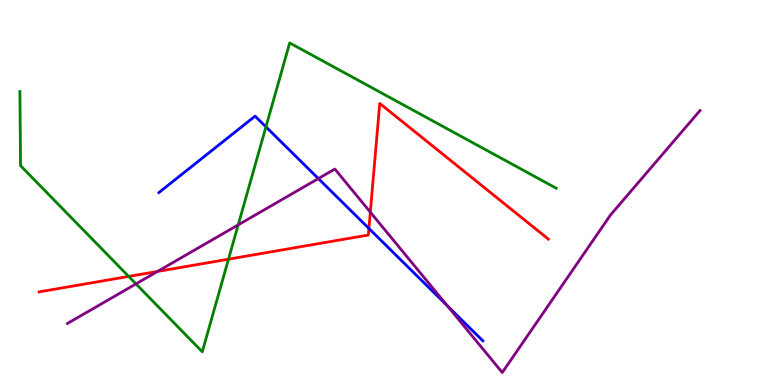[{'lines': ['blue', 'red'], 'intersections': [{'x': 4.76, 'y': 4.07}]}, {'lines': ['green', 'red'], 'intersections': [{'x': 1.66, 'y': 2.82}, {'x': 2.95, 'y': 3.27}]}, {'lines': ['purple', 'red'], 'intersections': [{'x': 2.03, 'y': 2.95}, {'x': 4.78, 'y': 4.49}]}, {'lines': ['blue', 'green'], 'intersections': [{'x': 3.43, 'y': 6.7}]}, {'lines': ['blue', 'purple'], 'intersections': [{'x': 4.11, 'y': 5.36}, {'x': 5.77, 'y': 2.05}]}, {'lines': ['green', 'purple'], 'intersections': [{'x': 1.75, 'y': 2.63}, {'x': 3.07, 'y': 4.16}]}]